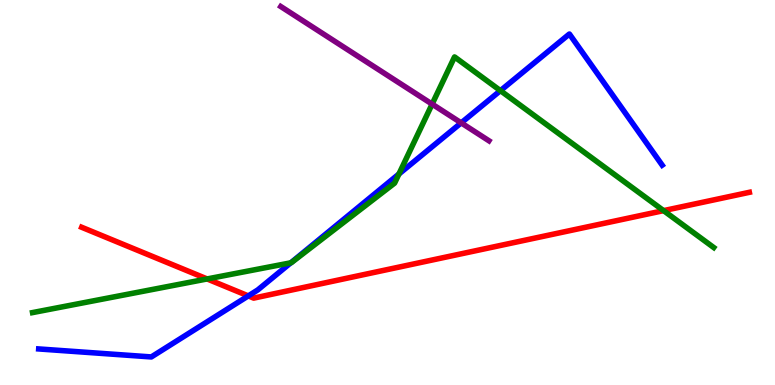[{'lines': ['blue', 'red'], 'intersections': [{'x': 3.2, 'y': 2.31}]}, {'lines': ['green', 'red'], 'intersections': [{'x': 2.67, 'y': 2.75}, {'x': 8.56, 'y': 4.53}]}, {'lines': ['purple', 'red'], 'intersections': []}, {'lines': ['blue', 'green'], 'intersections': [{'x': 3.75, 'y': 3.17}, {'x': 5.15, 'y': 5.48}, {'x': 6.46, 'y': 7.65}]}, {'lines': ['blue', 'purple'], 'intersections': [{'x': 5.95, 'y': 6.81}]}, {'lines': ['green', 'purple'], 'intersections': [{'x': 5.58, 'y': 7.3}]}]